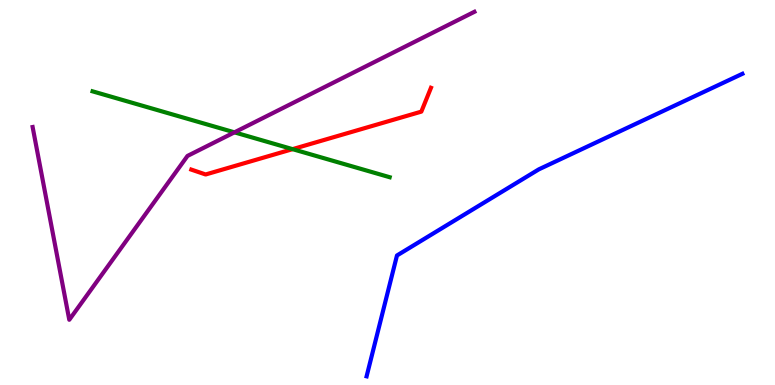[{'lines': ['blue', 'red'], 'intersections': []}, {'lines': ['green', 'red'], 'intersections': [{'x': 3.78, 'y': 6.13}]}, {'lines': ['purple', 'red'], 'intersections': []}, {'lines': ['blue', 'green'], 'intersections': []}, {'lines': ['blue', 'purple'], 'intersections': []}, {'lines': ['green', 'purple'], 'intersections': [{'x': 3.03, 'y': 6.56}]}]